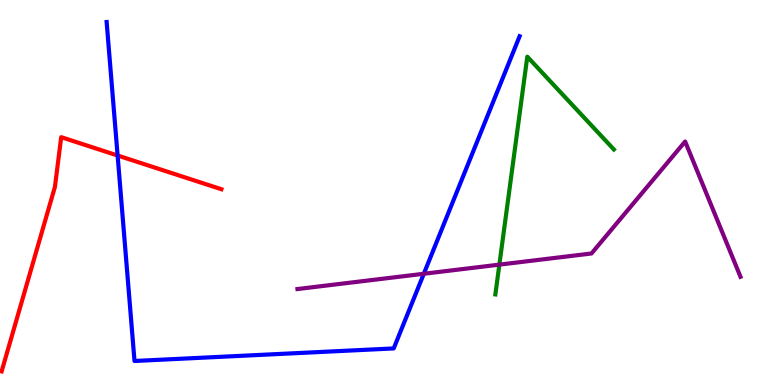[{'lines': ['blue', 'red'], 'intersections': [{'x': 1.52, 'y': 5.96}]}, {'lines': ['green', 'red'], 'intersections': []}, {'lines': ['purple', 'red'], 'intersections': []}, {'lines': ['blue', 'green'], 'intersections': []}, {'lines': ['blue', 'purple'], 'intersections': [{'x': 5.47, 'y': 2.89}]}, {'lines': ['green', 'purple'], 'intersections': [{'x': 6.44, 'y': 3.13}]}]